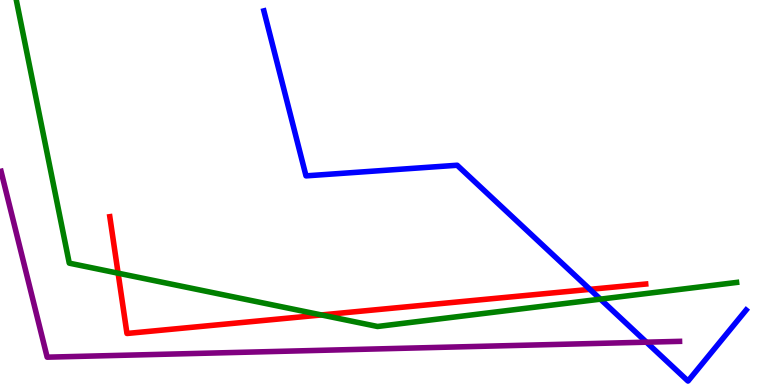[{'lines': ['blue', 'red'], 'intersections': [{'x': 7.61, 'y': 2.48}]}, {'lines': ['green', 'red'], 'intersections': [{'x': 1.52, 'y': 2.9}, {'x': 4.15, 'y': 1.82}]}, {'lines': ['purple', 'red'], 'intersections': []}, {'lines': ['blue', 'green'], 'intersections': [{'x': 7.75, 'y': 2.23}]}, {'lines': ['blue', 'purple'], 'intersections': [{'x': 8.34, 'y': 1.11}]}, {'lines': ['green', 'purple'], 'intersections': []}]